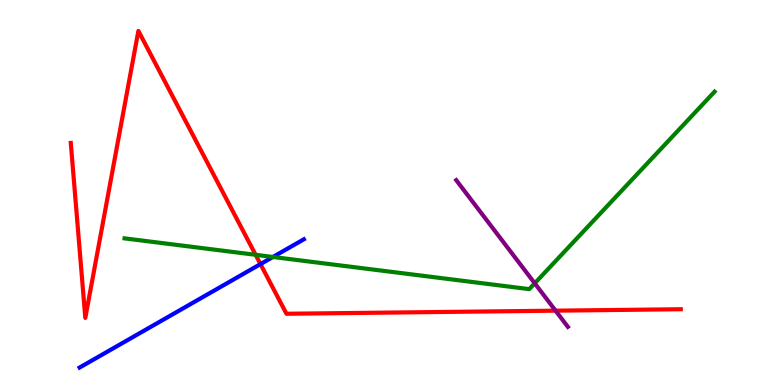[{'lines': ['blue', 'red'], 'intersections': [{'x': 3.36, 'y': 3.14}]}, {'lines': ['green', 'red'], 'intersections': [{'x': 3.3, 'y': 3.38}]}, {'lines': ['purple', 'red'], 'intersections': [{'x': 7.17, 'y': 1.93}]}, {'lines': ['blue', 'green'], 'intersections': [{'x': 3.52, 'y': 3.33}]}, {'lines': ['blue', 'purple'], 'intersections': []}, {'lines': ['green', 'purple'], 'intersections': [{'x': 6.9, 'y': 2.64}]}]